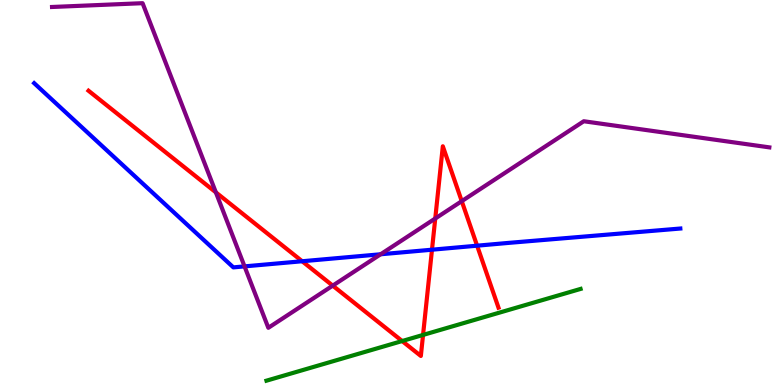[{'lines': ['blue', 'red'], 'intersections': [{'x': 3.9, 'y': 3.21}, {'x': 5.57, 'y': 3.51}, {'x': 6.16, 'y': 3.62}]}, {'lines': ['green', 'red'], 'intersections': [{'x': 5.19, 'y': 1.14}, {'x': 5.46, 'y': 1.3}]}, {'lines': ['purple', 'red'], 'intersections': [{'x': 2.79, 'y': 5.0}, {'x': 4.29, 'y': 2.58}, {'x': 5.62, 'y': 4.32}, {'x': 5.96, 'y': 4.78}]}, {'lines': ['blue', 'green'], 'intersections': []}, {'lines': ['blue', 'purple'], 'intersections': [{'x': 3.16, 'y': 3.08}, {'x': 4.91, 'y': 3.4}]}, {'lines': ['green', 'purple'], 'intersections': []}]